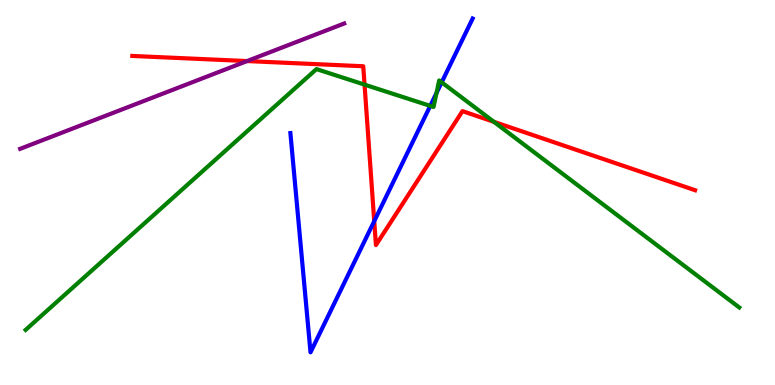[{'lines': ['blue', 'red'], 'intersections': [{'x': 4.83, 'y': 4.26}]}, {'lines': ['green', 'red'], 'intersections': [{'x': 4.7, 'y': 7.8}, {'x': 6.37, 'y': 6.84}]}, {'lines': ['purple', 'red'], 'intersections': [{'x': 3.19, 'y': 8.41}]}, {'lines': ['blue', 'green'], 'intersections': [{'x': 5.55, 'y': 7.25}, {'x': 5.63, 'y': 7.59}, {'x': 5.7, 'y': 7.86}]}, {'lines': ['blue', 'purple'], 'intersections': []}, {'lines': ['green', 'purple'], 'intersections': []}]